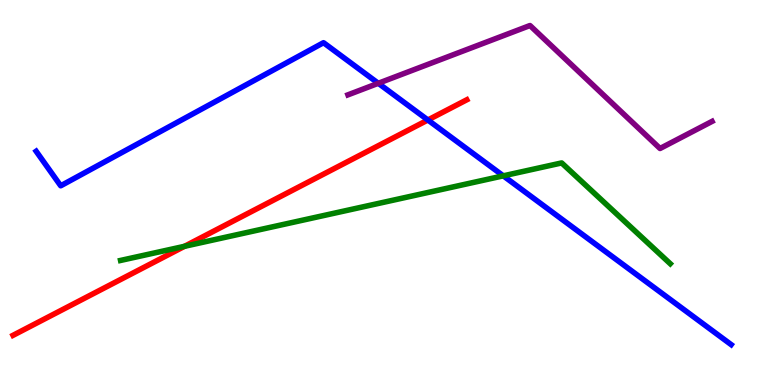[{'lines': ['blue', 'red'], 'intersections': [{'x': 5.52, 'y': 6.88}]}, {'lines': ['green', 'red'], 'intersections': [{'x': 2.38, 'y': 3.6}]}, {'lines': ['purple', 'red'], 'intersections': []}, {'lines': ['blue', 'green'], 'intersections': [{'x': 6.49, 'y': 5.43}]}, {'lines': ['blue', 'purple'], 'intersections': [{'x': 4.88, 'y': 7.84}]}, {'lines': ['green', 'purple'], 'intersections': []}]